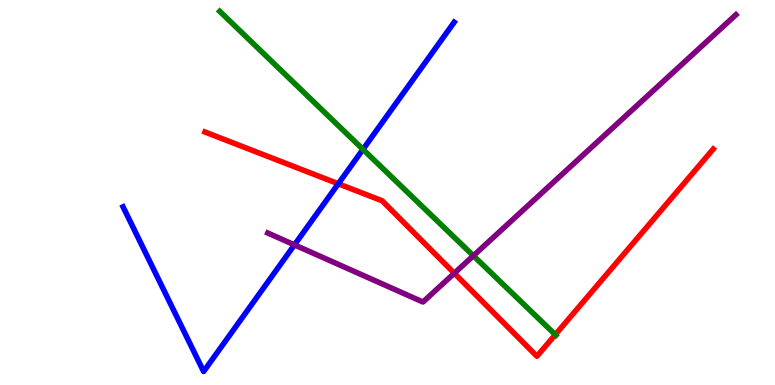[{'lines': ['blue', 'red'], 'intersections': [{'x': 4.37, 'y': 5.23}]}, {'lines': ['green', 'red'], 'intersections': [{'x': 7.17, 'y': 1.31}]}, {'lines': ['purple', 'red'], 'intersections': [{'x': 5.86, 'y': 2.9}]}, {'lines': ['blue', 'green'], 'intersections': [{'x': 4.68, 'y': 6.12}]}, {'lines': ['blue', 'purple'], 'intersections': [{'x': 3.8, 'y': 3.64}]}, {'lines': ['green', 'purple'], 'intersections': [{'x': 6.11, 'y': 3.36}]}]